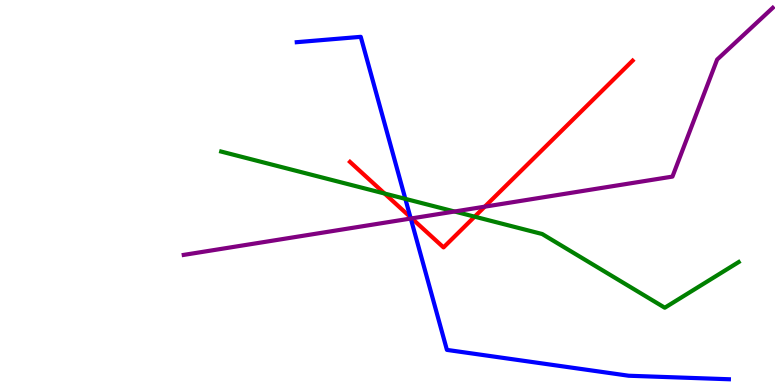[{'lines': ['blue', 'red'], 'intersections': [{'x': 5.29, 'y': 4.36}]}, {'lines': ['green', 'red'], 'intersections': [{'x': 4.96, 'y': 4.97}, {'x': 6.12, 'y': 4.37}]}, {'lines': ['purple', 'red'], 'intersections': [{'x': 5.31, 'y': 4.33}, {'x': 6.26, 'y': 4.63}]}, {'lines': ['blue', 'green'], 'intersections': [{'x': 5.23, 'y': 4.83}]}, {'lines': ['blue', 'purple'], 'intersections': [{'x': 5.3, 'y': 4.32}]}, {'lines': ['green', 'purple'], 'intersections': [{'x': 5.87, 'y': 4.51}]}]